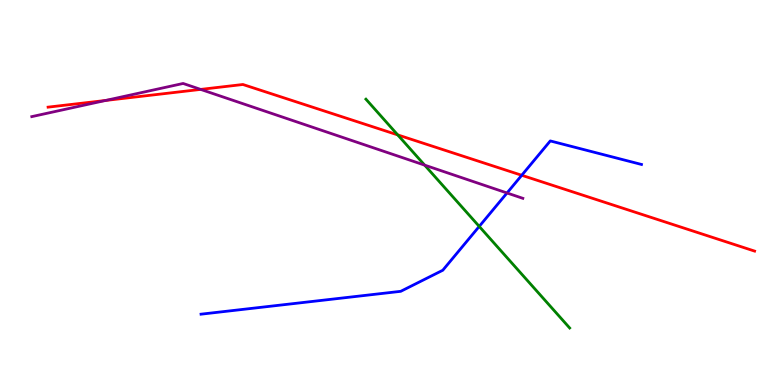[{'lines': ['blue', 'red'], 'intersections': [{'x': 6.73, 'y': 5.45}]}, {'lines': ['green', 'red'], 'intersections': [{'x': 5.13, 'y': 6.5}]}, {'lines': ['purple', 'red'], 'intersections': [{'x': 1.36, 'y': 7.39}, {'x': 2.59, 'y': 7.68}]}, {'lines': ['blue', 'green'], 'intersections': [{'x': 6.18, 'y': 4.12}]}, {'lines': ['blue', 'purple'], 'intersections': [{'x': 6.54, 'y': 4.99}]}, {'lines': ['green', 'purple'], 'intersections': [{'x': 5.48, 'y': 5.71}]}]